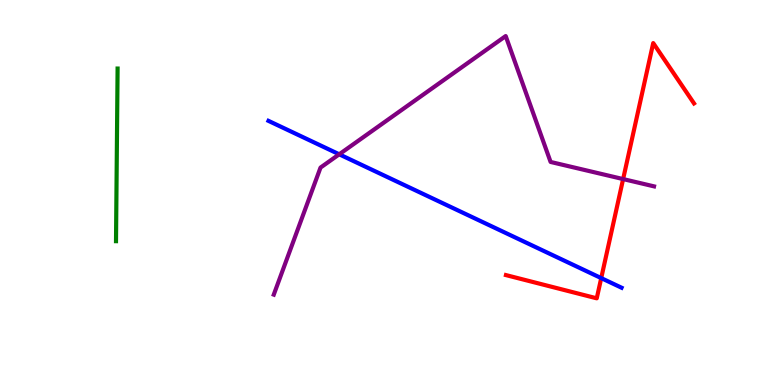[{'lines': ['blue', 'red'], 'intersections': [{'x': 7.76, 'y': 2.78}]}, {'lines': ['green', 'red'], 'intersections': []}, {'lines': ['purple', 'red'], 'intersections': [{'x': 8.04, 'y': 5.35}]}, {'lines': ['blue', 'green'], 'intersections': []}, {'lines': ['blue', 'purple'], 'intersections': [{'x': 4.38, 'y': 5.99}]}, {'lines': ['green', 'purple'], 'intersections': []}]